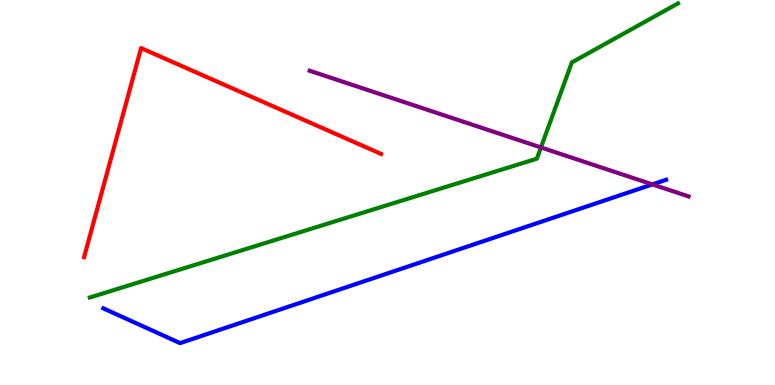[{'lines': ['blue', 'red'], 'intersections': []}, {'lines': ['green', 'red'], 'intersections': []}, {'lines': ['purple', 'red'], 'intersections': []}, {'lines': ['blue', 'green'], 'intersections': []}, {'lines': ['blue', 'purple'], 'intersections': [{'x': 8.42, 'y': 5.21}]}, {'lines': ['green', 'purple'], 'intersections': [{'x': 6.98, 'y': 6.17}]}]